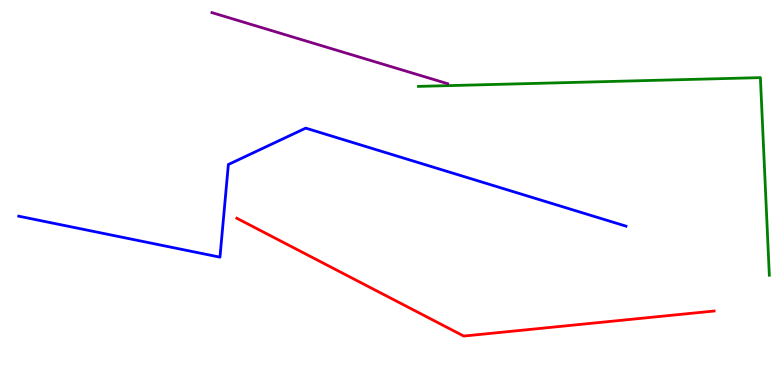[{'lines': ['blue', 'red'], 'intersections': []}, {'lines': ['green', 'red'], 'intersections': []}, {'lines': ['purple', 'red'], 'intersections': []}, {'lines': ['blue', 'green'], 'intersections': []}, {'lines': ['blue', 'purple'], 'intersections': []}, {'lines': ['green', 'purple'], 'intersections': []}]